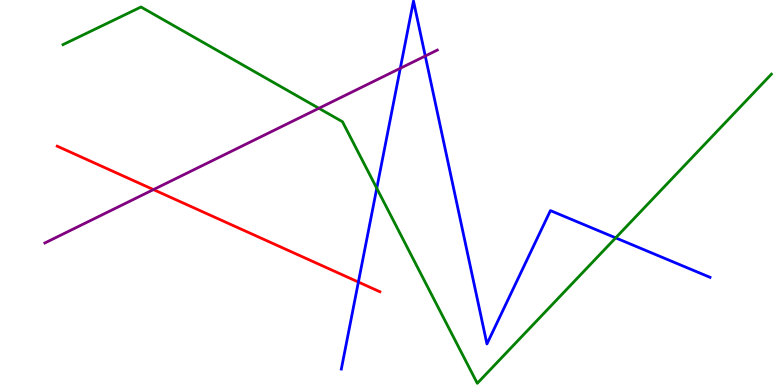[{'lines': ['blue', 'red'], 'intersections': [{'x': 4.62, 'y': 2.67}]}, {'lines': ['green', 'red'], 'intersections': []}, {'lines': ['purple', 'red'], 'intersections': [{'x': 1.98, 'y': 5.08}]}, {'lines': ['blue', 'green'], 'intersections': [{'x': 4.86, 'y': 5.11}, {'x': 7.94, 'y': 3.82}]}, {'lines': ['blue', 'purple'], 'intersections': [{'x': 5.17, 'y': 8.23}, {'x': 5.49, 'y': 8.55}]}, {'lines': ['green', 'purple'], 'intersections': [{'x': 4.11, 'y': 7.19}]}]